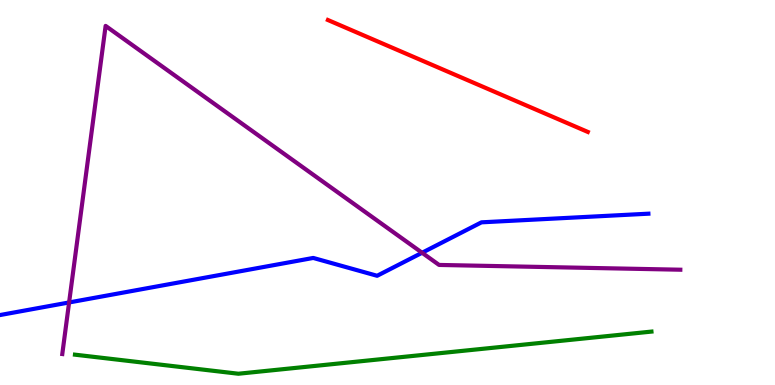[{'lines': ['blue', 'red'], 'intersections': []}, {'lines': ['green', 'red'], 'intersections': []}, {'lines': ['purple', 'red'], 'intersections': []}, {'lines': ['blue', 'green'], 'intersections': []}, {'lines': ['blue', 'purple'], 'intersections': [{'x': 0.892, 'y': 2.14}, {'x': 5.45, 'y': 3.43}]}, {'lines': ['green', 'purple'], 'intersections': []}]